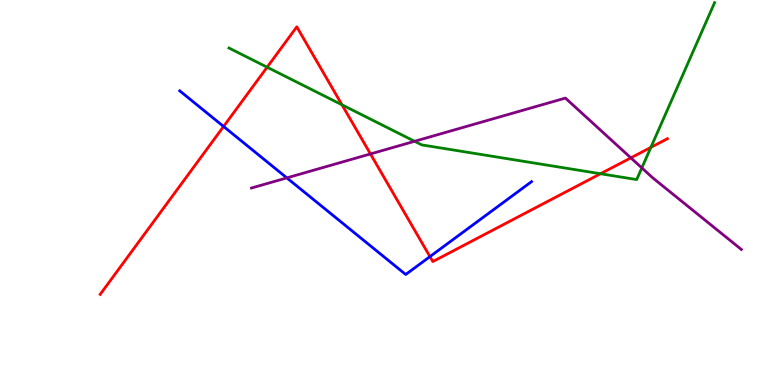[{'lines': ['blue', 'red'], 'intersections': [{'x': 2.88, 'y': 6.72}, {'x': 5.55, 'y': 3.33}]}, {'lines': ['green', 'red'], 'intersections': [{'x': 3.45, 'y': 8.25}, {'x': 4.41, 'y': 7.28}, {'x': 7.75, 'y': 5.49}, {'x': 8.4, 'y': 6.17}]}, {'lines': ['purple', 'red'], 'intersections': [{'x': 4.78, 'y': 6.0}, {'x': 8.14, 'y': 5.9}]}, {'lines': ['blue', 'green'], 'intersections': []}, {'lines': ['blue', 'purple'], 'intersections': [{'x': 3.7, 'y': 5.38}]}, {'lines': ['green', 'purple'], 'intersections': [{'x': 5.35, 'y': 6.33}, {'x': 8.28, 'y': 5.64}]}]